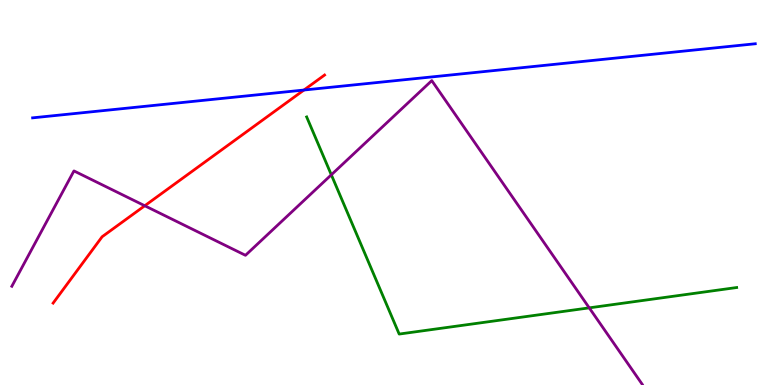[{'lines': ['blue', 'red'], 'intersections': [{'x': 3.92, 'y': 7.66}]}, {'lines': ['green', 'red'], 'intersections': []}, {'lines': ['purple', 'red'], 'intersections': [{'x': 1.87, 'y': 4.66}]}, {'lines': ['blue', 'green'], 'intersections': []}, {'lines': ['blue', 'purple'], 'intersections': []}, {'lines': ['green', 'purple'], 'intersections': [{'x': 4.28, 'y': 5.46}, {'x': 7.6, 'y': 2.0}]}]